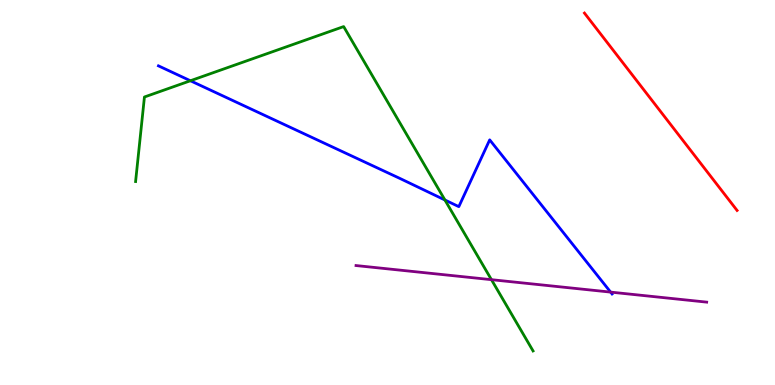[{'lines': ['blue', 'red'], 'intersections': []}, {'lines': ['green', 'red'], 'intersections': []}, {'lines': ['purple', 'red'], 'intersections': []}, {'lines': ['blue', 'green'], 'intersections': [{'x': 2.46, 'y': 7.9}, {'x': 5.74, 'y': 4.81}]}, {'lines': ['blue', 'purple'], 'intersections': [{'x': 7.88, 'y': 2.41}]}, {'lines': ['green', 'purple'], 'intersections': [{'x': 6.34, 'y': 2.74}]}]